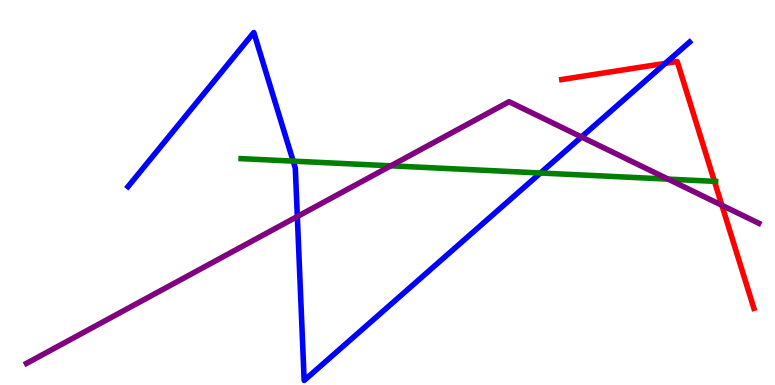[{'lines': ['blue', 'red'], 'intersections': [{'x': 8.59, 'y': 8.35}]}, {'lines': ['green', 'red'], 'intersections': [{'x': 9.22, 'y': 5.29}]}, {'lines': ['purple', 'red'], 'intersections': [{'x': 9.31, 'y': 4.67}]}, {'lines': ['blue', 'green'], 'intersections': [{'x': 3.78, 'y': 5.81}, {'x': 6.97, 'y': 5.51}]}, {'lines': ['blue', 'purple'], 'intersections': [{'x': 3.84, 'y': 4.38}, {'x': 7.5, 'y': 6.44}]}, {'lines': ['green', 'purple'], 'intersections': [{'x': 5.04, 'y': 5.69}, {'x': 8.62, 'y': 5.35}]}]